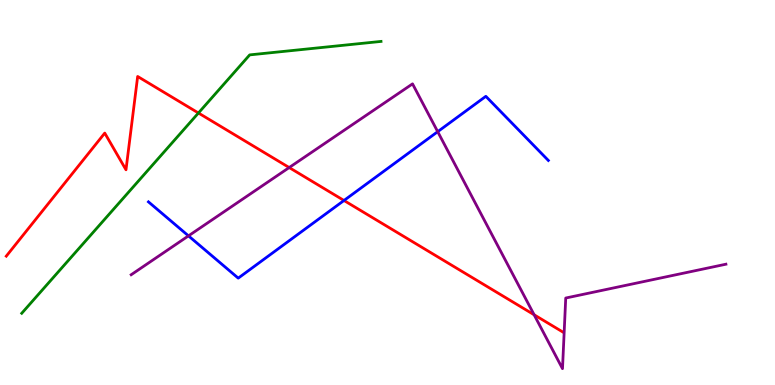[{'lines': ['blue', 'red'], 'intersections': [{'x': 4.44, 'y': 4.79}]}, {'lines': ['green', 'red'], 'intersections': [{'x': 2.56, 'y': 7.06}]}, {'lines': ['purple', 'red'], 'intersections': [{'x': 3.73, 'y': 5.65}, {'x': 6.89, 'y': 1.82}]}, {'lines': ['blue', 'green'], 'intersections': []}, {'lines': ['blue', 'purple'], 'intersections': [{'x': 2.43, 'y': 3.87}, {'x': 5.65, 'y': 6.58}]}, {'lines': ['green', 'purple'], 'intersections': []}]